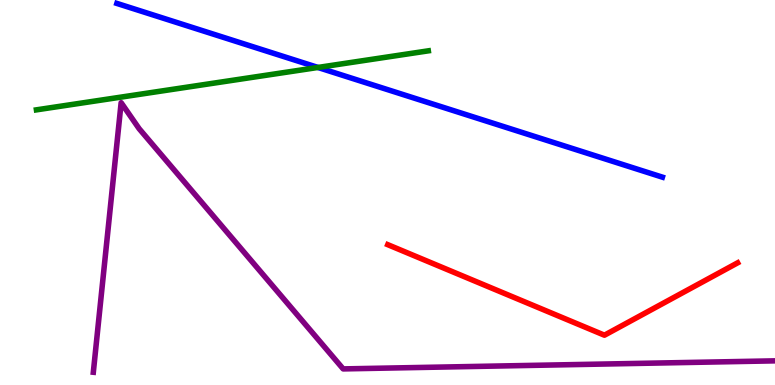[{'lines': ['blue', 'red'], 'intersections': []}, {'lines': ['green', 'red'], 'intersections': []}, {'lines': ['purple', 'red'], 'intersections': []}, {'lines': ['blue', 'green'], 'intersections': [{'x': 4.1, 'y': 8.25}]}, {'lines': ['blue', 'purple'], 'intersections': []}, {'lines': ['green', 'purple'], 'intersections': []}]